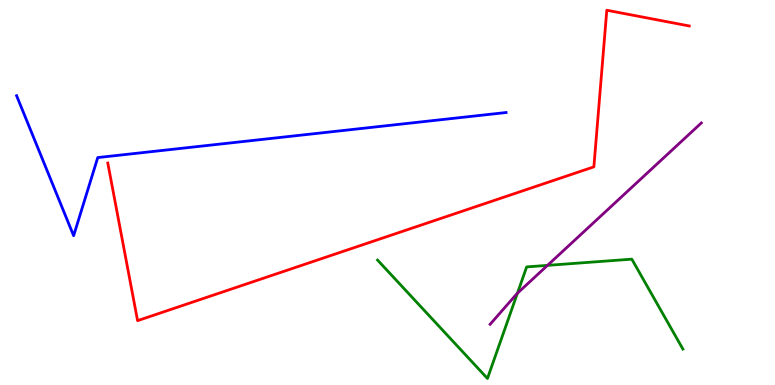[{'lines': ['blue', 'red'], 'intersections': []}, {'lines': ['green', 'red'], 'intersections': []}, {'lines': ['purple', 'red'], 'intersections': []}, {'lines': ['blue', 'green'], 'intersections': []}, {'lines': ['blue', 'purple'], 'intersections': []}, {'lines': ['green', 'purple'], 'intersections': [{'x': 6.68, 'y': 2.38}, {'x': 7.06, 'y': 3.11}]}]